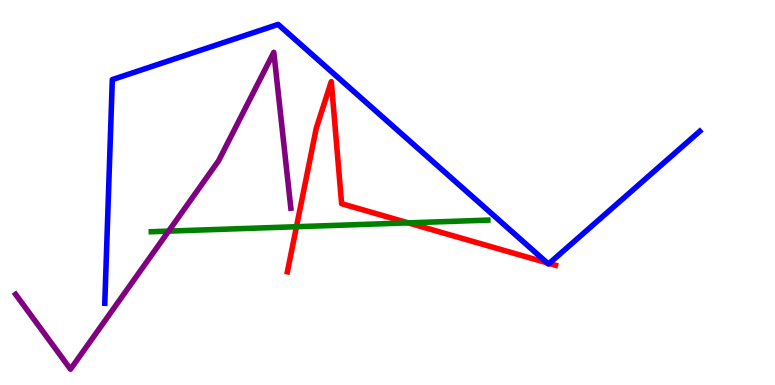[{'lines': ['blue', 'red'], 'intersections': [{'x': 7.06, 'y': 3.17}, {'x': 7.09, 'y': 3.16}]}, {'lines': ['green', 'red'], 'intersections': [{'x': 3.83, 'y': 4.11}, {'x': 5.27, 'y': 4.21}]}, {'lines': ['purple', 'red'], 'intersections': []}, {'lines': ['blue', 'green'], 'intersections': []}, {'lines': ['blue', 'purple'], 'intersections': []}, {'lines': ['green', 'purple'], 'intersections': [{'x': 2.18, 'y': 4.0}]}]